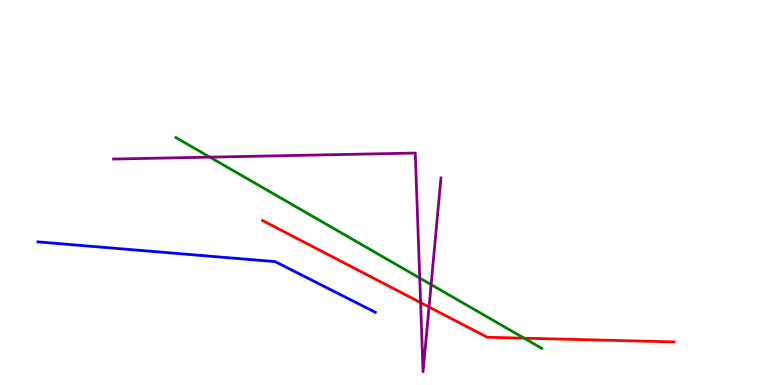[{'lines': ['blue', 'red'], 'intersections': []}, {'lines': ['green', 'red'], 'intersections': [{'x': 6.76, 'y': 1.22}]}, {'lines': ['purple', 'red'], 'intersections': [{'x': 5.43, 'y': 2.14}, {'x': 5.54, 'y': 2.03}]}, {'lines': ['blue', 'green'], 'intersections': []}, {'lines': ['blue', 'purple'], 'intersections': []}, {'lines': ['green', 'purple'], 'intersections': [{'x': 2.71, 'y': 5.92}, {'x': 5.42, 'y': 2.78}, {'x': 5.56, 'y': 2.61}]}]